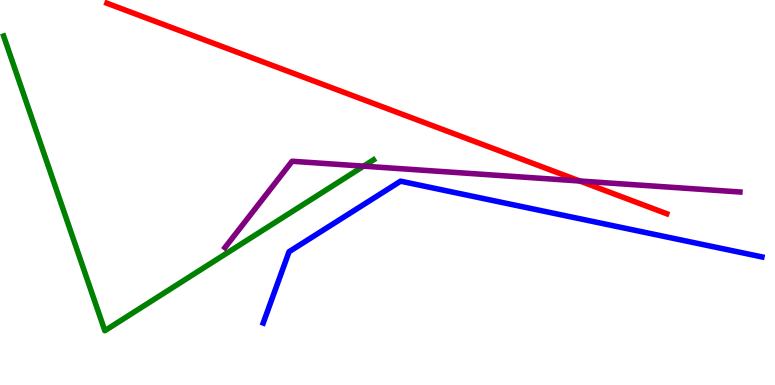[{'lines': ['blue', 'red'], 'intersections': []}, {'lines': ['green', 'red'], 'intersections': []}, {'lines': ['purple', 'red'], 'intersections': [{'x': 7.48, 'y': 5.3}]}, {'lines': ['blue', 'green'], 'intersections': []}, {'lines': ['blue', 'purple'], 'intersections': []}, {'lines': ['green', 'purple'], 'intersections': [{'x': 4.69, 'y': 5.68}]}]